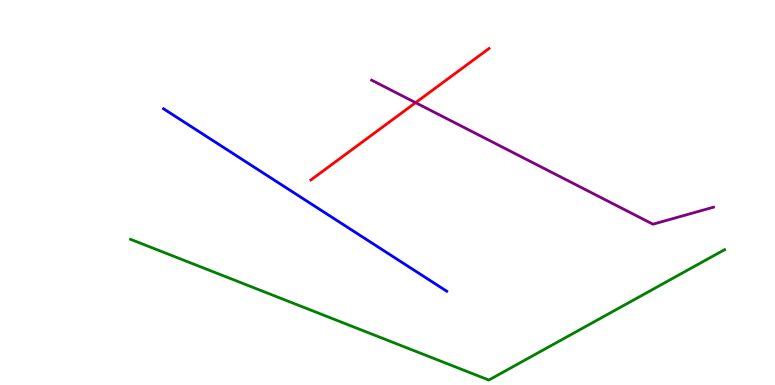[{'lines': ['blue', 'red'], 'intersections': []}, {'lines': ['green', 'red'], 'intersections': []}, {'lines': ['purple', 'red'], 'intersections': [{'x': 5.36, 'y': 7.33}]}, {'lines': ['blue', 'green'], 'intersections': []}, {'lines': ['blue', 'purple'], 'intersections': []}, {'lines': ['green', 'purple'], 'intersections': []}]